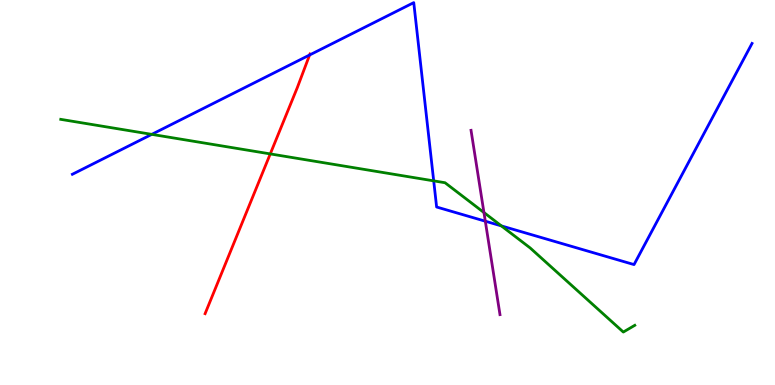[{'lines': ['blue', 'red'], 'intersections': [{'x': 3.99, 'y': 8.57}]}, {'lines': ['green', 'red'], 'intersections': [{'x': 3.49, 'y': 6.0}]}, {'lines': ['purple', 'red'], 'intersections': []}, {'lines': ['blue', 'green'], 'intersections': [{'x': 1.96, 'y': 6.51}, {'x': 5.6, 'y': 5.3}, {'x': 6.47, 'y': 4.13}]}, {'lines': ['blue', 'purple'], 'intersections': [{'x': 6.26, 'y': 4.25}]}, {'lines': ['green', 'purple'], 'intersections': [{'x': 6.24, 'y': 4.48}]}]